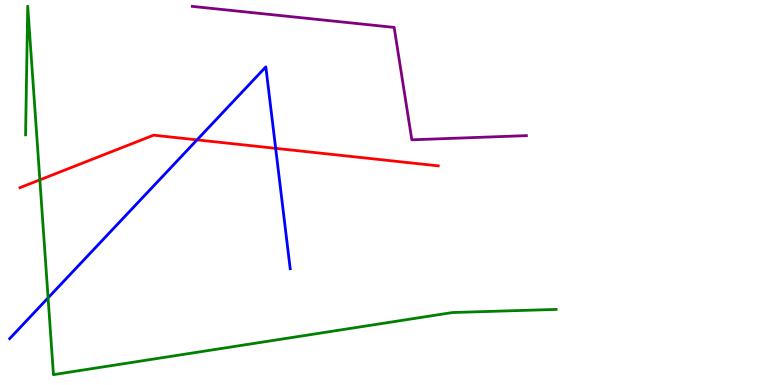[{'lines': ['blue', 'red'], 'intersections': [{'x': 2.54, 'y': 6.37}, {'x': 3.56, 'y': 6.15}]}, {'lines': ['green', 'red'], 'intersections': [{'x': 0.514, 'y': 5.33}]}, {'lines': ['purple', 'red'], 'intersections': []}, {'lines': ['blue', 'green'], 'intersections': [{'x': 0.62, 'y': 2.26}]}, {'lines': ['blue', 'purple'], 'intersections': []}, {'lines': ['green', 'purple'], 'intersections': []}]